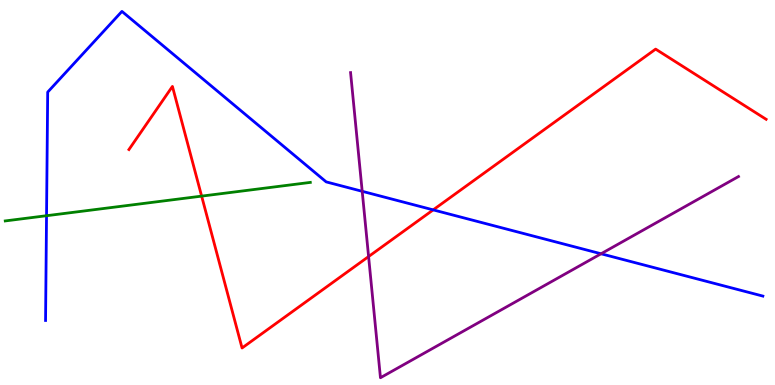[{'lines': ['blue', 'red'], 'intersections': [{'x': 5.59, 'y': 4.55}]}, {'lines': ['green', 'red'], 'intersections': [{'x': 2.6, 'y': 4.91}]}, {'lines': ['purple', 'red'], 'intersections': [{'x': 4.76, 'y': 3.34}]}, {'lines': ['blue', 'green'], 'intersections': [{'x': 0.6, 'y': 4.4}]}, {'lines': ['blue', 'purple'], 'intersections': [{'x': 4.67, 'y': 5.03}, {'x': 7.76, 'y': 3.41}]}, {'lines': ['green', 'purple'], 'intersections': []}]